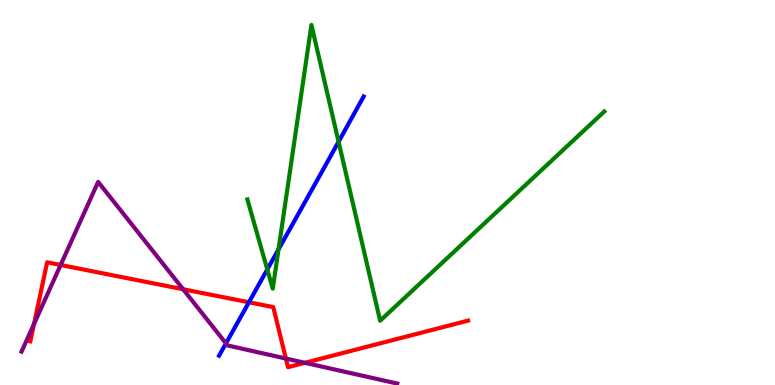[{'lines': ['blue', 'red'], 'intersections': [{'x': 3.21, 'y': 2.15}]}, {'lines': ['green', 'red'], 'intersections': []}, {'lines': ['purple', 'red'], 'intersections': [{'x': 0.439, 'y': 1.58}, {'x': 0.782, 'y': 3.12}, {'x': 2.36, 'y': 2.49}, {'x': 3.69, 'y': 0.687}, {'x': 3.93, 'y': 0.576}]}, {'lines': ['blue', 'green'], 'intersections': [{'x': 3.45, 'y': 3.0}, {'x': 3.59, 'y': 3.52}, {'x': 4.37, 'y': 6.32}]}, {'lines': ['blue', 'purple'], 'intersections': [{'x': 2.92, 'y': 1.08}]}, {'lines': ['green', 'purple'], 'intersections': []}]